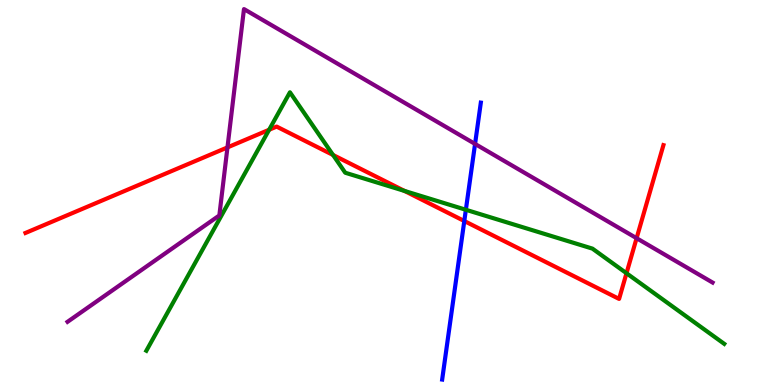[{'lines': ['blue', 'red'], 'intersections': [{'x': 5.99, 'y': 4.26}]}, {'lines': ['green', 'red'], 'intersections': [{'x': 3.47, 'y': 6.63}, {'x': 4.3, 'y': 5.98}, {'x': 5.22, 'y': 5.04}, {'x': 8.08, 'y': 2.9}]}, {'lines': ['purple', 'red'], 'intersections': [{'x': 2.94, 'y': 6.17}, {'x': 8.21, 'y': 3.81}]}, {'lines': ['blue', 'green'], 'intersections': [{'x': 6.01, 'y': 4.55}]}, {'lines': ['blue', 'purple'], 'intersections': [{'x': 6.13, 'y': 6.26}]}, {'lines': ['green', 'purple'], 'intersections': []}]